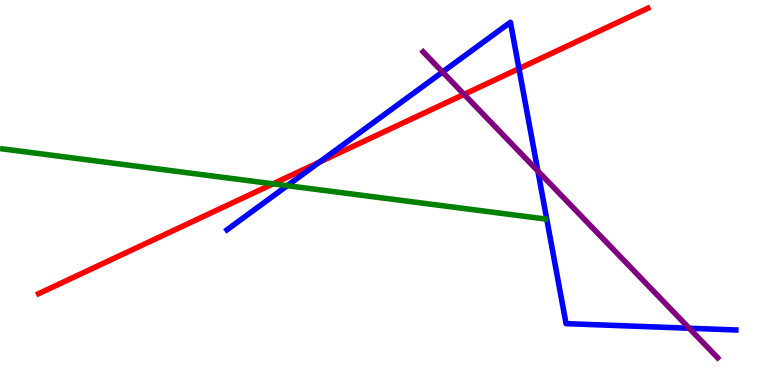[{'lines': ['blue', 'red'], 'intersections': [{'x': 4.12, 'y': 5.79}, {'x': 6.7, 'y': 8.22}]}, {'lines': ['green', 'red'], 'intersections': [{'x': 3.52, 'y': 5.23}]}, {'lines': ['purple', 'red'], 'intersections': [{'x': 5.99, 'y': 7.55}]}, {'lines': ['blue', 'green'], 'intersections': [{'x': 3.71, 'y': 5.18}]}, {'lines': ['blue', 'purple'], 'intersections': [{'x': 5.71, 'y': 8.13}, {'x': 6.94, 'y': 5.56}, {'x': 8.89, 'y': 1.47}]}, {'lines': ['green', 'purple'], 'intersections': []}]